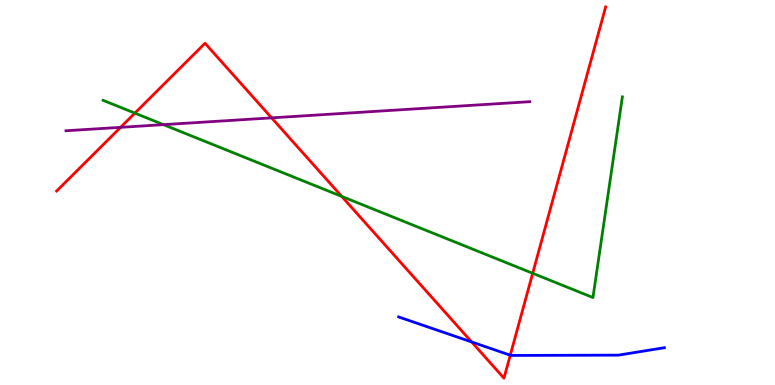[{'lines': ['blue', 'red'], 'intersections': [{'x': 6.09, 'y': 1.12}, {'x': 6.58, 'y': 0.774}]}, {'lines': ['green', 'red'], 'intersections': [{'x': 1.74, 'y': 7.06}, {'x': 4.41, 'y': 4.9}, {'x': 6.87, 'y': 2.9}]}, {'lines': ['purple', 'red'], 'intersections': [{'x': 1.56, 'y': 6.69}, {'x': 3.5, 'y': 6.94}]}, {'lines': ['blue', 'green'], 'intersections': []}, {'lines': ['blue', 'purple'], 'intersections': []}, {'lines': ['green', 'purple'], 'intersections': [{'x': 2.11, 'y': 6.76}]}]